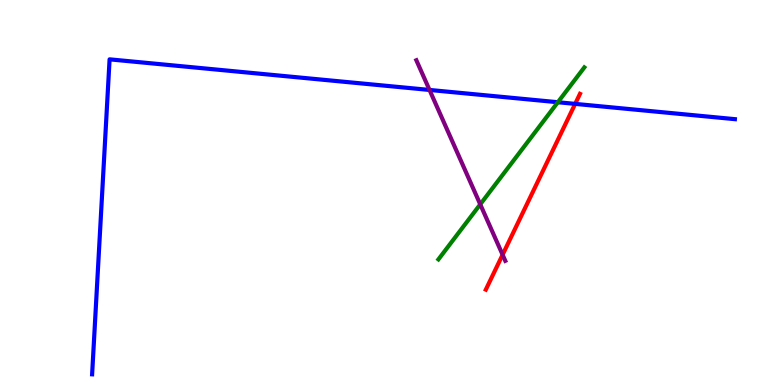[{'lines': ['blue', 'red'], 'intersections': [{'x': 7.42, 'y': 7.3}]}, {'lines': ['green', 'red'], 'intersections': []}, {'lines': ['purple', 'red'], 'intersections': [{'x': 6.49, 'y': 3.38}]}, {'lines': ['blue', 'green'], 'intersections': [{'x': 7.2, 'y': 7.34}]}, {'lines': ['blue', 'purple'], 'intersections': [{'x': 5.54, 'y': 7.66}]}, {'lines': ['green', 'purple'], 'intersections': [{'x': 6.2, 'y': 4.69}]}]